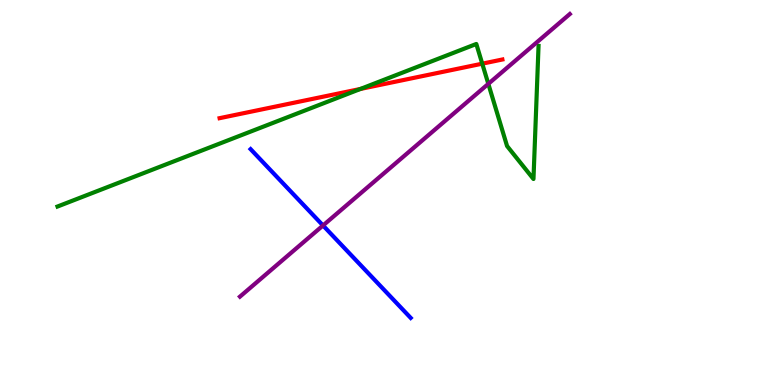[{'lines': ['blue', 'red'], 'intersections': []}, {'lines': ['green', 'red'], 'intersections': [{'x': 4.65, 'y': 7.69}, {'x': 6.22, 'y': 8.35}]}, {'lines': ['purple', 'red'], 'intersections': []}, {'lines': ['blue', 'green'], 'intersections': []}, {'lines': ['blue', 'purple'], 'intersections': [{'x': 4.17, 'y': 4.14}]}, {'lines': ['green', 'purple'], 'intersections': [{'x': 6.3, 'y': 7.82}]}]